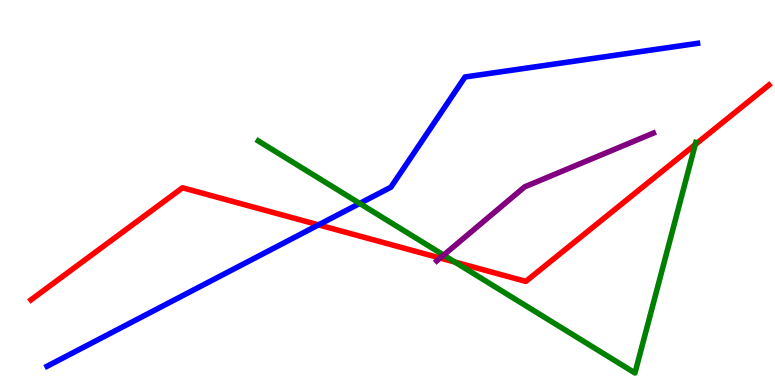[{'lines': ['blue', 'red'], 'intersections': [{'x': 4.11, 'y': 4.16}]}, {'lines': ['green', 'red'], 'intersections': [{'x': 5.87, 'y': 3.19}, {'x': 8.97, 'y': 6.24}]}, {'lines': ['purple', 'red'], 'intersections': [{'x': 5.68, 'y': 3.3}]}, {'lines': ['blue', 'green'], 'intersections': [{'x': 4.64, 'y': 4.72}]}, {'lines': ['blue', 'purple'], 'intersections': []}, {'lines': ['green', 'purple'], 'intersections': [{'x': 5.72, 'y': 3.37}]}]